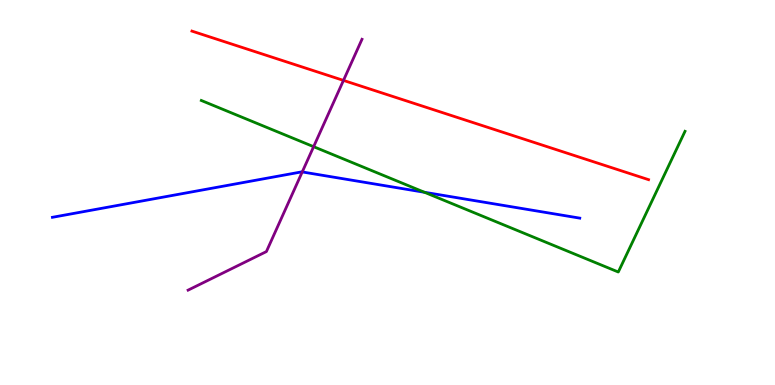[{'lines': ['blue', 'red'], 'intersections': []}, {'lines': ['green', 'red'], 'intersections': []}, {'lines': ['purple', 'red'], 'intersections': [{'x': 4.43, 'y': 7.91}]}, {'lines': ['blue', 'green'], 'intersections': [{'x': 5.48, 'y': 5.01}]}, {'lines': ['blue', 'purple'], 'intersections': [{'x': 3.9, 'y': 5.53}]}, {'lines': ['green', 'purple'], 'intersections': [{'x': 4.05, 'y': 6.19}]}]